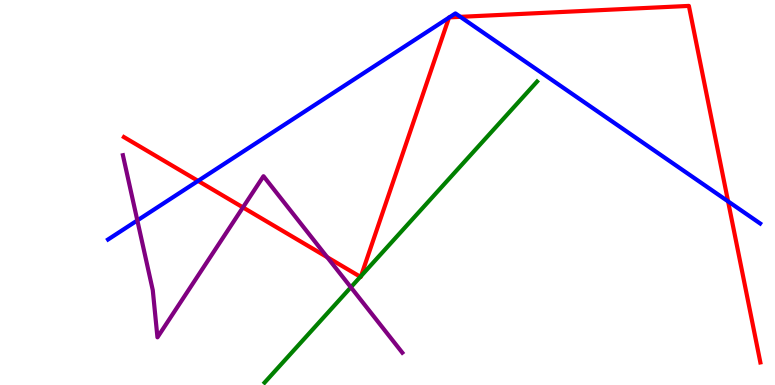[{'lines': ['blue', 'red'], 'intersections': [{'x': 2.56, 'y': 5.3}, {'x': 5.79, 'y': 9.54}, {'x': 5.8, 'y': 9.55}, {'x': 5.94, 'y': 9.56}, {'x': 9.39, 'y': 4.77}]}, {'lines': ['green', 'red'], 'intersections': [{'x': 4.65, 'y': 2.81}, {'x': 4.66, 'y': 2.83}]}, {'lines': ['purple', 'red'], 'intersections': [{'x': 3.13, 'y': 4.61}, {'x': 4.22, 'y': 3.32}]}, {'lines': ['blue', 'green'], 'intersections': []}, {'lines': ['blue', 'purple'], 'intersections': [{'x': 1.77, 'y': 4.27}]}, {'lines': ['green', 'purple'], 'intersections': [{'x': 4.53, 'y': 2.54}]}]